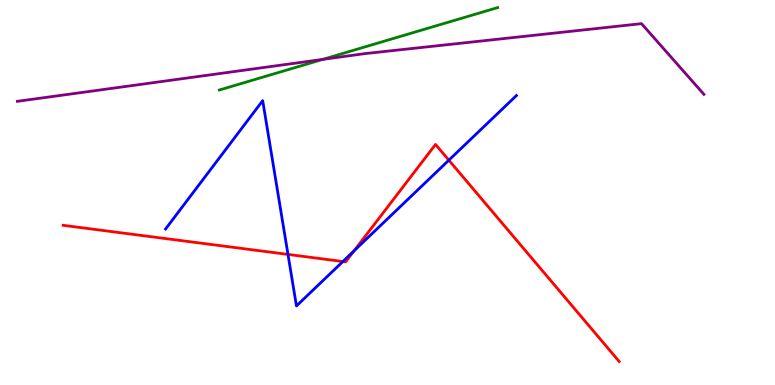[{'lines': ['blue', 'red'], 'intersections': [{'x': 3.72, 'y': 3.39}, {'x': 4.42, 'y': 3.21}, {'x': 4.57, 'y': 3.48}, {'x': 5.79, 'y': 5.84}]}, {'lines': ['green', 'red'], 'intersections': []}, {'lines': ['purple', 'red'], 'intersections': []}, {'lines': ['blue', 'green'], 'intersections': []}, {'lines': ['blue', 'purple'], 'intersections': []}, {'lines': ['green', 'purple'], 'intersections': [{'x': 4.16, 'y': 8.46}]}]